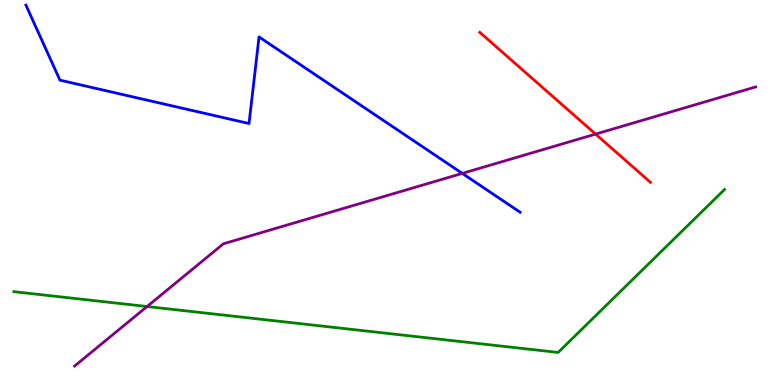[{'lines': ['blue', 'red'], 'intersections': []}, {'lines': ['green', 'red'], 'intersections': []}, {'lines': ['purple', 'red'], 'intersections': [{'x': 7.69, 'y': 6.52}]}, {'lines': ['blue', 'green'], 'intersections': []}, {'lines': ['blue', 'purple'], 'intersections': [{'x': 5.96, 'y': 5.5}]}, {'lines': ['green', 'purple'], 'intersections': [{'x': 1.9, 'y': 2.04}]}]